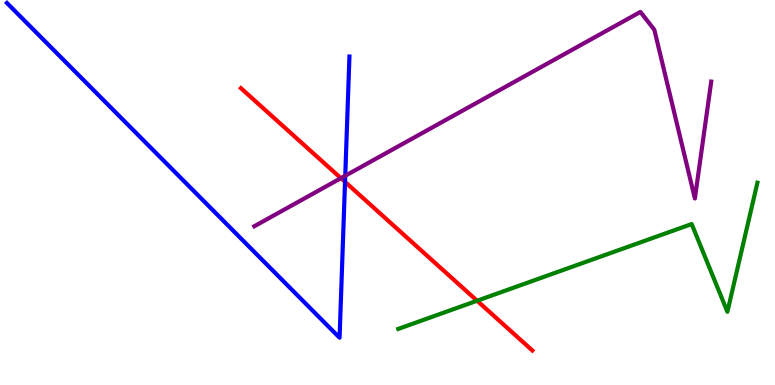[{'lines': ['blue', 'red'], 'intersections': [{'x': 4.45, 'y': 5.28}]}, {'lines': ['green', 'red'], 'intersections': [{'x': 6.16, 'y': 2.19}]}, {'lines': ['purple', 'red'], 'intersections': [{'x': 4.4, 'y': 5.37}]}, {'lines': ['blue', 'green'], 'intersections': []}, {'lines': ['blue', 'purple'], 'intersections': [{'x': 4.45, 'y': 5.43}]}, {'lines': ['green', 'purple'], 'intersections': []}]